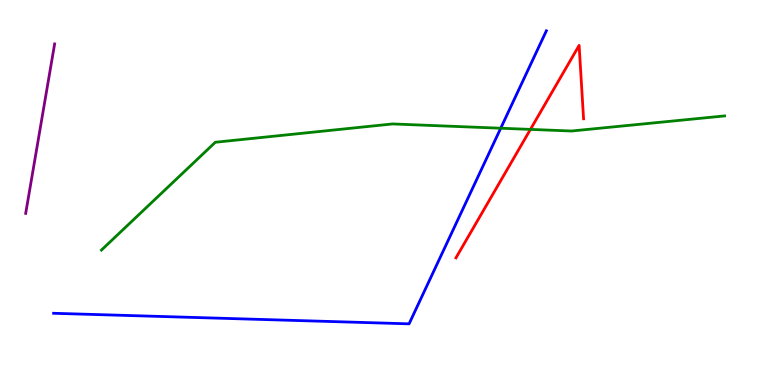[{'lines': ['blue', 'red'], 'intersections': []}, {'lines': ['green', 'red'], 'intersections': [{'x': 6.84, 'y': 6.64}]}, {'lines': ['purple', 'red'], 'intersections': []}, {'lines': ['blue', 'green'], 'intersections': [{'x': 6.46, 'y': 6.67}]}, {'lines': ['blue', 'purple'], 'intersections': []}, {'lines': ['green', 'purple'], 'intersections': []}]